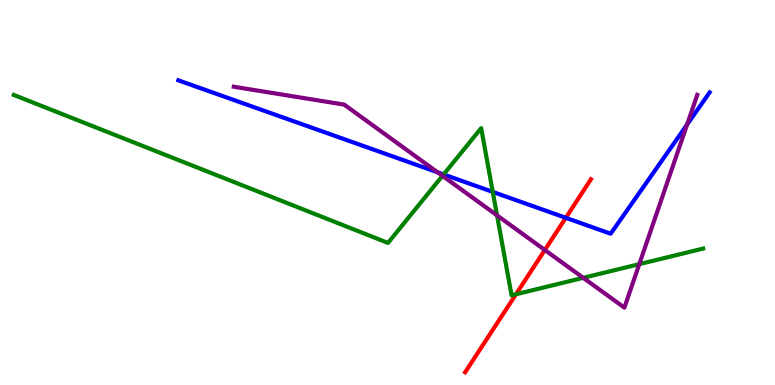[{'lines': ['blue', 'red'], 'intersections': [{'x': 7.3, 'y': 4.34}]}, {'lines': ['green', 'red'], 'intersections': [{'x': 6.66, 'y': 2.36}]}, {'lines': ['purple', 'red'], 'intersections': [{'x': 7.03, 'y': 3.51}]}, {'lines': ['blue', 'green'], 'intersections': [{'x': 5.72, 'y': 5.47}, {'x': 6.36, 'y': 5.02}]}, {'lines': ['blue', 'purple'], 'intersections': [{'x': 5.65, 'y': 5.52}, {'x': 8.87, 'y': 6.76}]}, {'lines': ['green', 'purple'], 'intersections': [{'x': 5.71, 'y': 5.43}, {'x': 6.41, 'y': 4.41}, {'x': 7.53, 'y': 2.78}, {'x': 8.25, 'y': 3.14}]}]